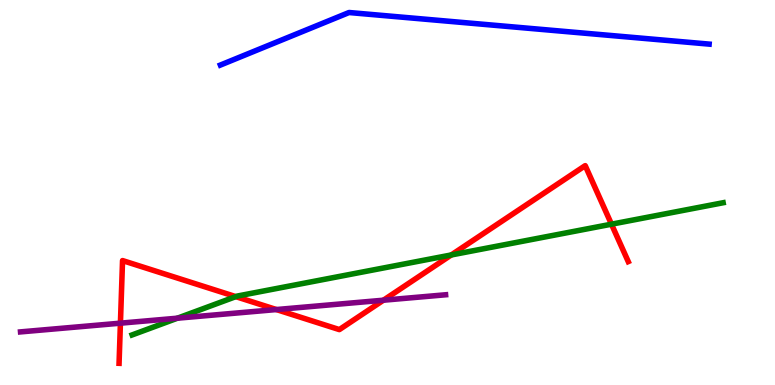[{'lines': ['blue', 'red'], 'intersections': []}, {'lines': ['green', 'red'], 'intersections': [{'x': 3.04, 'y': 2.3}, {'x': 5.82, 'y': 3.38}, {'x': 7.89, 'y': 4.18}]}, {'lines': ['purple', 'red'], 'intersections': [{'x': 1.55, 'y': 1.61}, {'x': 3.57, 'y': 1.96}, {'x': 4.95, 'y': 2.2}]}, {'lines': ['blue', 'green'], 'intersections': []}, {'lines': ['blue', 'purple'], 'intersections': []}, {'lines': ['green', 'purple'], 'intersections': [{'x': 2.29, 'y': 1.74}]}]